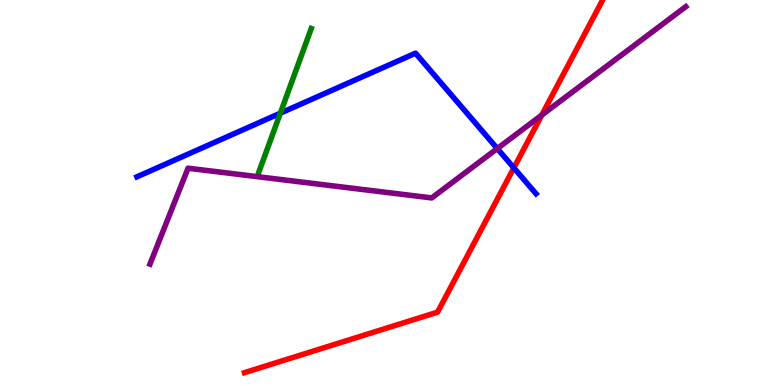[{'lines': ['blue', 'red'], 'intersections': [{'x': 6.63, 'y': 5.64}]}, {'lines': ['green', 'red'], 'intersections': []}, {'lines': ['purple', 'red'], 'intersections': [{'x': 6.99, 'y': 7.01}]}, {'lines': ['blue', 'green'], 'intersections': [{'x': 3.62, 'y': 7.06}]}, {'lines': ['blue', 'purple'], 'intersections': [{'x': 6.42, 'y': 6.14}]}, {'lines': ['green', 'purple'], 'intersections': []}]